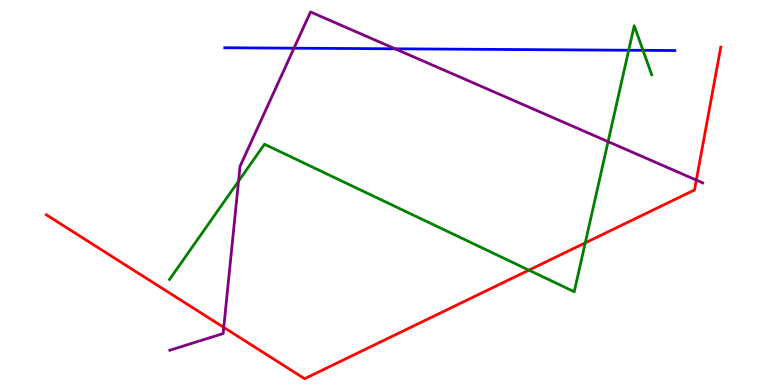[{'lines': ['blue', 'red'], 'intersections': []}, {'lines': ['green', 'red'], 'intersections': [{'x': 6.82, 'y': 2.98}, {'x': 7.55, 'y': 3.69}]}, {'lines': ['purple', 'red'], 'intersections': [{'x': 2.89, 'y': 1.5}, {'x': 8.99, 'y': 5.32}]}, {'lines': ['blue', 'green'], 'intersections': [{'x': 8.11, 'y': 8.69}, {'x': 8.3, 'y': 8.69}]}, {'lines': ['blue', 'purple'], 'intersections': [{'x': 3.79, 'y': 8.75}, {'x': 5.1, 'y': 8.73}]}, {'lines': ['green', 'purple'], 'intersections': [{'x': 3.08, 'y': 5.29}, {'x': 7.85, 'y': 6.32}]}]